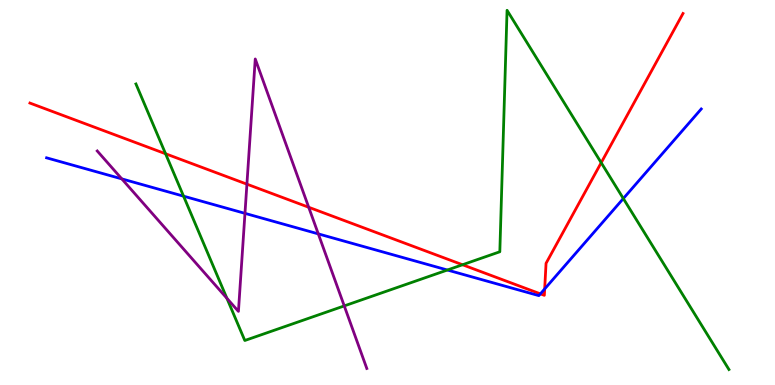[{'lines': ['blue', 'red'], 'intersections': [{'x': 6.97, 'y': 2.37}, {'x': 7.03, 'y': 2.5}]}, {'lines': ['green', 'red'], 'intersections': [{'x': 2.14, 'y': 6.01}, {'x': 5.97, 'y': 3.12}, {'x': 7.76, 'y': 5.77}]}, {'lines': ['purple', 'red'], 'intersections': [{'x': 3.19, 'y': 5.22}, {'x': 3.98, 'y': 4.62}]}, {'lines': ['blue', 'green'], 'intersections': [{'x': 2.37, 'y': 4.9}, {'x': 5.77, 'y': 2.99}, {'x': 8.04, 'y': 4.84}]}, {'lines': ['blue', 'purple'], 'intersections': [{'x': 1.57, 'y': 5.35}, {'x': 3.16, 'y': 4.46}, {'x': 4.11, 'y': 3.93}]}, {'lines': ['green', 'purple'], 'intersections': [{'x': 2.93, 'y': 2.25}, {'x': 4.44, 'y': 2.05}]}]